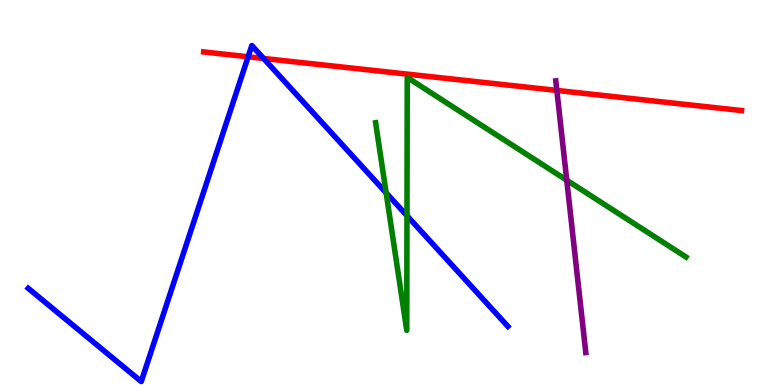[{'lines': ['blue', 'red'], 'intersections': [{'x': 3.2, 'y': 8.53}, {'x': 3.4, 'y': 8.48}]}, {'lines': ['green', 'red'], 'intersections': []}, {'lines': ['purple', 'red'], 'intersections': [{'x': 7.19, 'y': 7.65}]}, {'lines': ['blue', 'green'], 'intersections': [{'x': 4.98, 'y': 4.99}, {'x': 5.25, 'y': 4.4}]}, {'lines': ['blue', 'purple'], 'intersections': []}, {'lines': ['green', 'purple'], 'intersections': [{'x': 7.31, 'y': 5.32}]}]